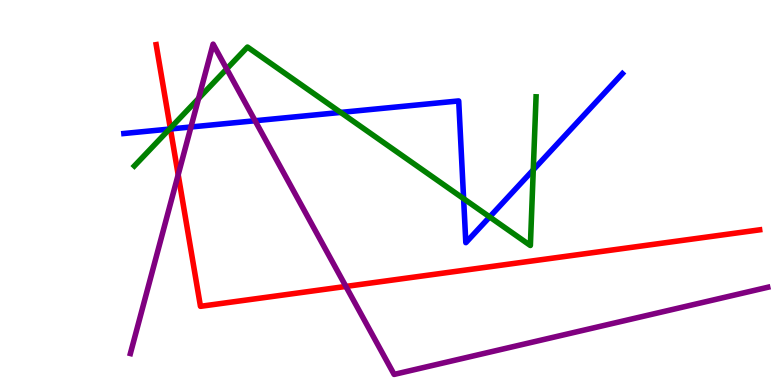[{'lines': ['blue', 'red'], 'intersections': [{'x': 2.2, 'y': 6.65}]}, {'lines': ['green', 'red'], 'intersections': [{'x': 2.2, 'y': 6.67}]}, {'lines': ['purple', 'red'], 'intersections': [{'x': 2.3, 'y': 5.46}, {'x': 4.46, 'y': 2.56}]}, {'lines': ['blue', 'green'], 'intersections': [{'x': 2.19, 'y': 6.65}, {'x': 4.4, 'y': 7.08}, {'x': 5.98, 'y': 4.84}, {'x': 6.32, 'y': 4.37}, {'x': 6.88, 'y': 5.59}]}, {'lines': ['blue', 'purple'], 'intersections': [{'x': 2.46, 'y': 6.7}, {'x': 3.29, 'y': 6.86}]}, {'lines': ['green', 'purple'], 'intersections': [{'x': 2.56, 'y': 7.44}, {'x': 2.92, 'y': 8.21}]}]